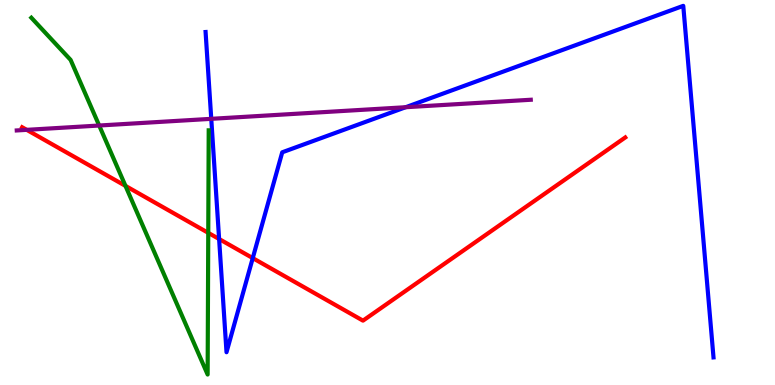[{'lines': ['blue', 'red'], 'intersections': [{'x': 2.83, 'y': 3.79}, {'x': 3.26, 'y': 3.3}]}, {'lines': ['green', 'red'], 'intersections': [{'x': 1.62, 'y': 5.17}, {'x': 2.69, 'y': 3.95}]}, {'lines': ['purple', 'red'], 'intersections': [{'x': 0.345, 'y': 6.63}]}, {'lines': ['blue', 'green'], 'intersections': []}, {'lines': ['blue', 'purple'], 'intersections': [{'x': 2.73, 'y': 6.91}, {'x': 5.23, 'y': 7.22}]}, {'lines': ['green', 'purple'], 'intersections': [{'x': 1.28, 'y': 6.74}]}]